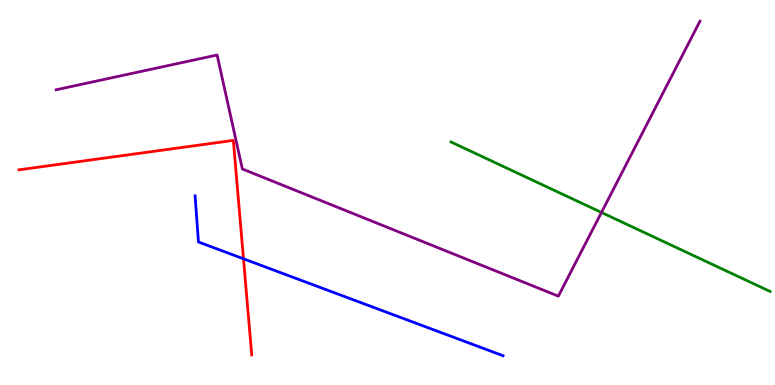[{'lines': ['blue', 'red'], 'intersections': [{'x': 3.14, 'y': 3.28}]}, {'lines': ['green', 'red'], 'intersections': []}, {'lines': ['purple', 'red'], 'intersections': []}, {'lines': ['blue', 'green'], 'intersections': []}, {'lines': ['blue', 'purple'], 'intersections': []}, {'lines': ['green', 'purple'], 'intersections': [{'x': 7.76, 'y': 4.48}]}]